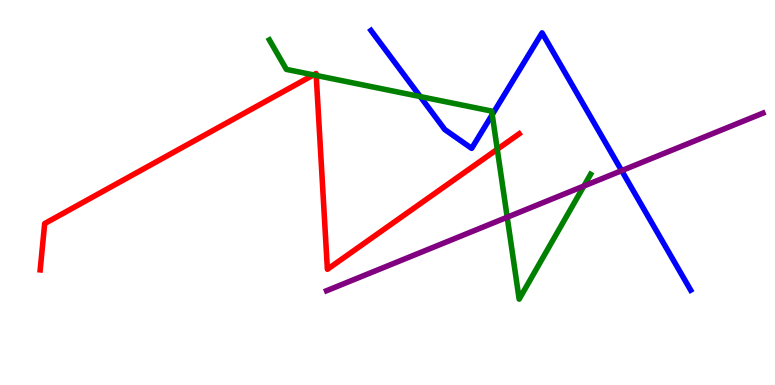[{'lines': ['blue', 'red'], 'intersections': []}, {'lines': ['green', 'red'], 'intersections': [{'x': 4.05, 'y': 8.05}, {'x': 4.08, 'y': 8.04}, {'x': 6.42, 'y': 6.12}]}, {'lines': ['purple', 'red'], 'intersections': []}, {'lines': ['blue', 'green'], 'intersections': [{'x': 5.42, 'y': 7.49}, {'x': 6.35, 'y': 7.02}]}, {'lines': ['blue', 'purple'], 'intersections': [{'x': 8.02, 'y': 5.57}]}, {'lines': ['green', 'purple'], 'intersections': [{'x': 6.54, 'y': 4.36}, {'x': 7.53, 'y': 5.17}]}]